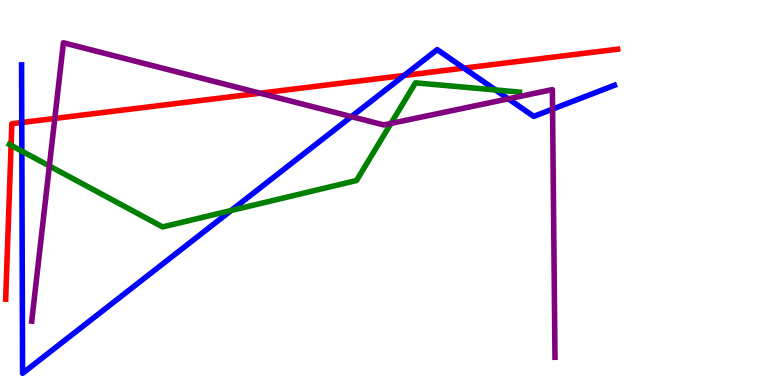[{'lines': ['blue', 'red'], 'intersections': [{'x': 0.281, 'y': 6.82}, {'x': 5.21, 'y': 8.04}, {'x': 5.99, 'y': 8.23}]}, {'lines': ['green', 'red'], 'intersections': [{'x': 0.143, 'y': 6.22}]}, {'lines': ['purple', 'red'], 'intersections': [{'x': 0.707, 'y': 6.92}, {'x': 3.36, 'y': 7.58}]}, {'lines': ['blue', 'green'], 'intersections': [{'x': 0.282, 'y': 6.07}, {'x': 2.98, 'y': 4.53}, {'x': 6.39, 'y': 7.66}]}, {'lines': ['blue', 'purple'], 'intersections': [{'x': 4.53, 'y': 6.97}, {'x': 6.56, 'y': 7.43}, {'x': 7.13, 'y': 7.17}]}, {'lines': ['green', 'purple'], 'intersections': [{'x': 0.637, 'y': 5.69}, {'x': 5.04, 'y': 6.79}]}]